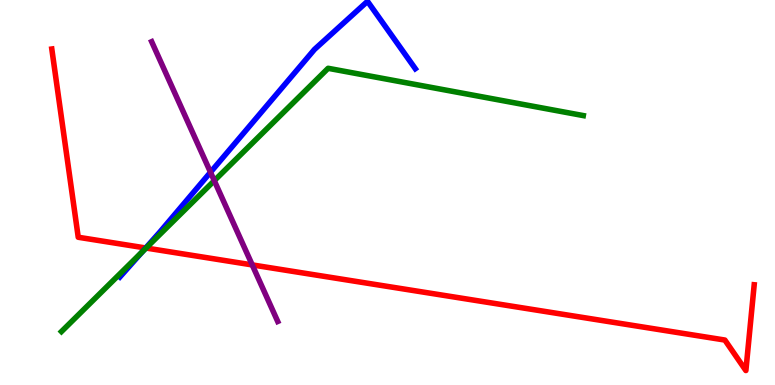[{'lines': ['blue', 'red'], 'intersections': [{'x': 1.88, 'y': 3.56}]}, {'lines': ['green', 'red'], 'intersections': [{'x': 1.88, 'y': 3.56}]}, {'lines': ['purple', 'red'], 'intersections': [{'x': 3.25, 'y': 3.12}]}, {'lines': ['blue', 'green'], 'intersections': [{'x': 1.84, 'y': 3.47}]}, {'lines': ['blue', 'purple'], 'intersections': [{'x': 2.72, 'y': 5.53}]}, {'lines': ['green', 'purple'], 'intersections': [{'x': 2.77, 'y': 5.31}]}]